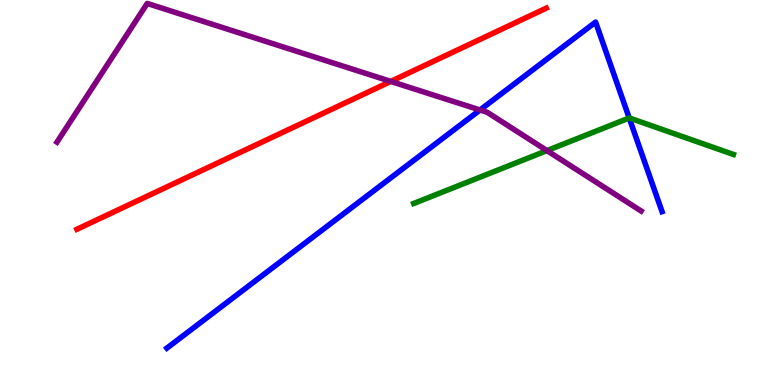[{'lines': ['blue', 'red'], 'intersections': []}, {'lines': ['green', 'red'], 'intersections': []}, {'lines': ['purple', 'red'], 'intersections': [{'x': 5.04, 'y': 7.89}]}, {'lines': ['blue', 'green'], 'intersections': [{'x': 8.12, 'y': 6.94}]}, {'lines': ['blue', 'purple'], 'intersections': [{'x': 6.19, 'y': 7.14}]}, {'lines': ['green', 'purple'], 'intersections': [{'x': 7.06, 'y': 6.09}]}]